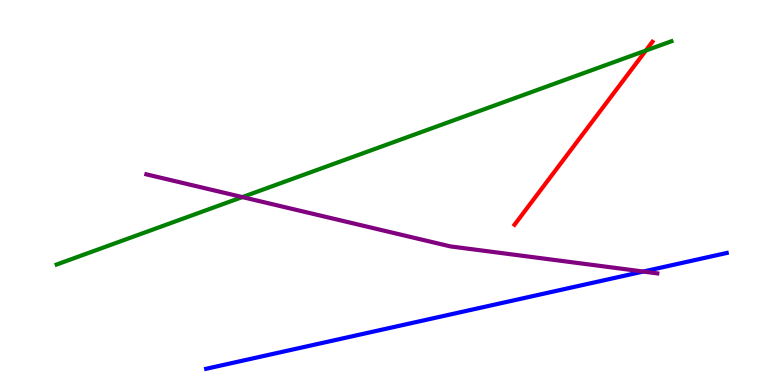[{'lines': ['blue', 'red'], 'intersections': []}, {'lines': ['green', 'red'], 'intersections': [{'x': 8.33, 'y': 8.69}]}, {'lines': ['purple', 'red'], 'intersections': []}, {'lines': ['blue', 'green'], 'intersections': []}, {'lines': ['blue', 'purple'], 'intersections': [{'x': 8.3, 'y': 2.95}]}, {'lines': ['green', 'purple'], 'intersections': [{'x': 3.13, 'y': 4.88}]}]